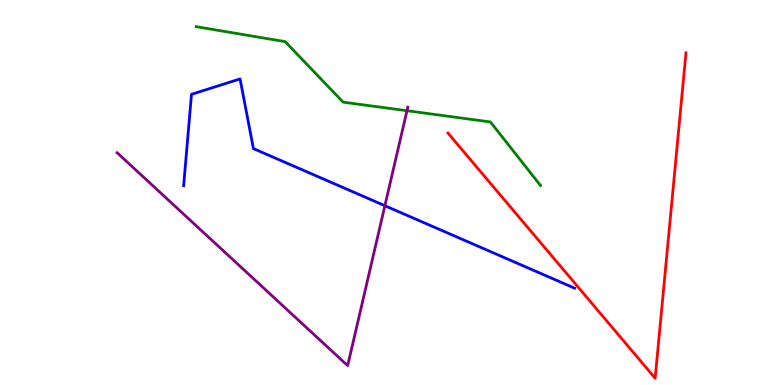[{'lines': ['blue', 'red'], 'intersections': []}, {'lines': ['green', 'red'], 'intersections': []}, {'lines': ['purple', 'red'], 'intersections': []}, {'lines': ['blue', 'green'], 'intersections': []}, {'lines': ['blue', 'purple'], 'intersections': [{'x': 4.97, 'y': 4.66}]}, {'lines': ['green', 'purple'], 'intersections': [{'x': 5.25, 'y': 7.12}]}]